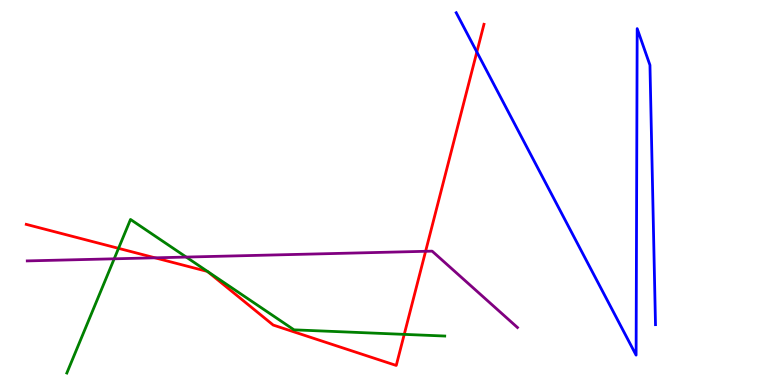[{'lines': ['blue', 'red'], 'intersections': [{'x': 6.15, 'y': 8.65}]}, {'lines': ['green', 'red'], 'intersections': [{'x': 1.53, 'y': 3.55}, {'x': 5.22, 'y': 1.32}]}, {'lines': ['purple', 'red'], 'intersections': [{'x': 2.0, 'y': 3.3}, {'x': 5.49, 'y': 3.47}]}, {'lines': ['blue', 'green'], 'intersections': []}, {'lines': ['blue', 'purple'], 'intersections': []}, {'lines': ['green', 'purple'], 'intersections': [{'x': 1.47, 'y': 3.28}, {'x': 2.4, 'y': 3.32}]}]